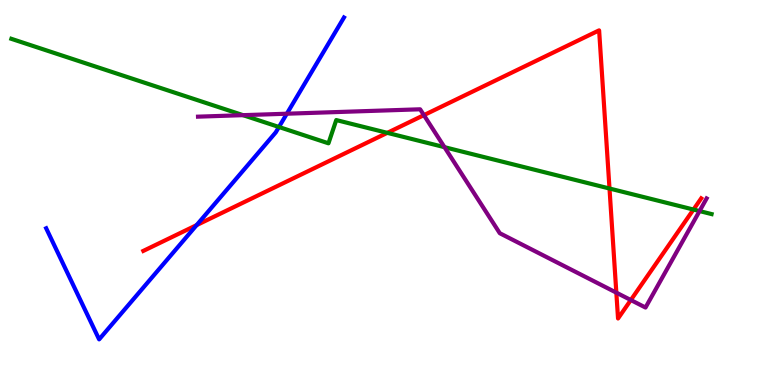[{'lines': ['blue', 'red'], 'intersections': [{'x': 2.54, 'y': 4.15}]}, {'lines': ['green', 'red'], 'intersections': [{'x': 5.0, 'y': 6.55}, {'x': 7.86, 'y': 5.1}, {'x': 8.95, 'y': 4.56}]}, {'lines': ['purple', 'red'], 'intersections': [{'x': 5.47, 'y': 7.01}, {'x': 7.95, 'y': 2.4}, {'x': 8.14, 'y': 2.21}]}, {'lines': ['blue', 'green'], 'intersections': [{'x': 3.6, 'y': 6.7}]}, {'lines': ['blue', 'purple'], 'intersections': [{'x': 3.7, 'y': 7.05}]}, {'lines': ['green', 'purple'], 'intersections': [{'x': 3.14, 'y': 7.01}, {'x': 5.74, 'y': 6.18}, {'x': 9.03, 'y': 4.52}]}]